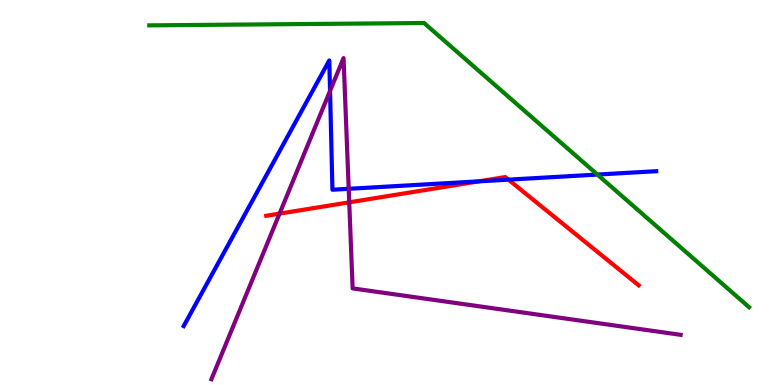[{'lines': ['blue', 'red'], 'intersections': [{'x': 6.18, 'y': 5.29}, {'x': 6.56, 'y': 5.33}]}, {'lines': ['green', 'red'], 'intersections': []}, {'lines': ['purple', 'red'], 'intersections': [{'x': 3.61, 'y': 4.45}, {'x': 4.51, 'y': 4.74}]}, {'lines': ['blue', 'green'], 'intersections': [{'x': 7.71, 'y': 5.47}]}, {'lines': ['blue', 'purple'], 'intersections': [{'x': 4.26, 'y': 7.64}, {'x': 4.5, 'y': 5.1}]}, {'lines': ['green', 'purple'], 'intersections': []}]